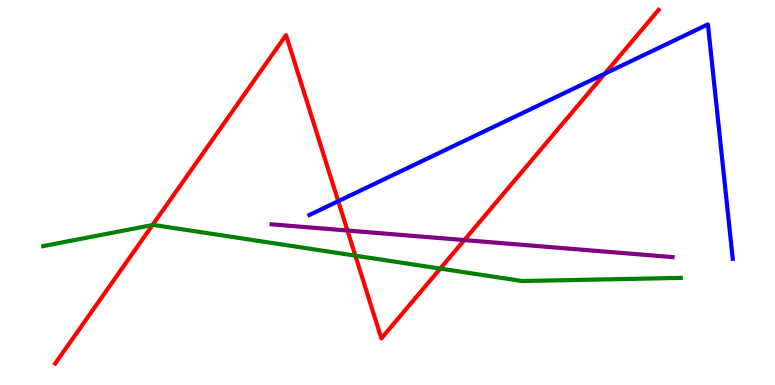[{'lines': ['blue', 'red'], 'intersections': [{'x': 4.36, 'y': 4.77}, {'x': 7.8, 'y': 8.08}]}, {'lines': ['green', 'red'], 'intersections': [{'x': 1.97, 'y': 4.16}, {'x': 4.59, 'y': 3.36}, {'x': 5.68, 'y': 3.02}]}, {'lines': ['purple', 'red'], 'intersections': [{'x': 4.48, 'y': 4.01}, {'x': 5.99, 'y': 3.76}]}, {'lines': ['blue', 'green'], 'intersections': []}, {'lines': ['blue', 'purple'], 'intersections': []}, {'lines': ['green', 'purple'], 'intersections': []}]